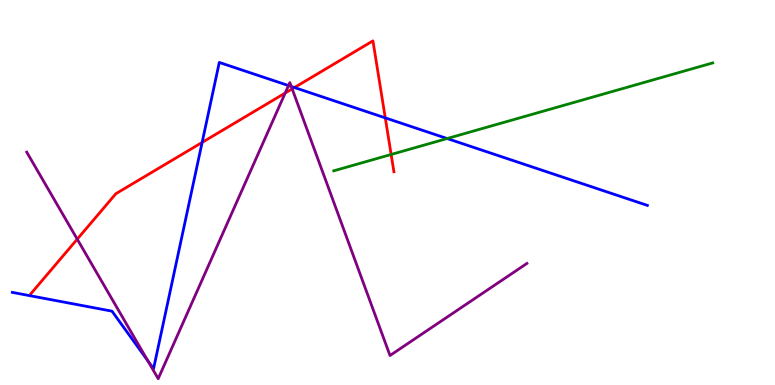[{'lines': ['blue', 'red'], 'intersections': [{'x': 2.61, 'y': 6.3}, {'x': 3.8, 'y': 7.73}, {'x': 4.97, 'y': 6.94}]}, {'lines': ['green', 'red'], 'intersections': [{'x': 5.05, 'y': 5.99}]}, {'lines': ['purple', 'red'], 'intersections': [{'x': 0.997, 'y': 3.79}, {'x': 3.68, 'y': 7.58}, {'x': 3.77, 'y': 7.69}]}, {'lines': ['blue', 'green'], 'intersections': [{'x': 5.77, 'y': 6.4}]}, {'lines': ['blue', 'purple'], 'intersections': [{'x': 1.91, 'y': 0.63}, {'x': 3.72, 'y': 7.78}, {'x': 3.76, 'y': 7.75}]}, {'lines': ['green', 'purple'], 'intersections': []}]